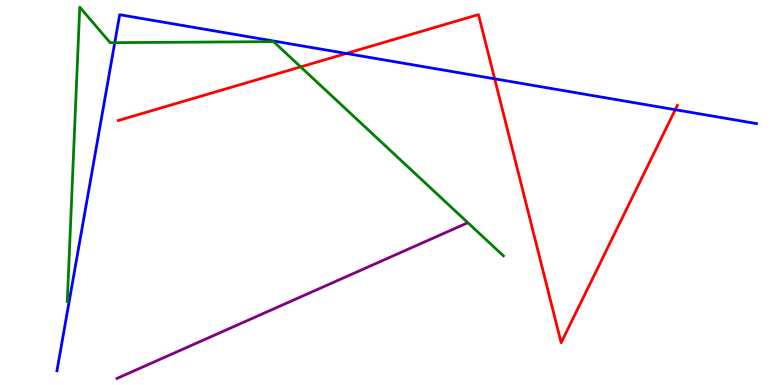[{'lines': ['blue', 'red'], 'intersections': [{'x': 4.47, 'y': 8.61}, {'x': 6.38, 'y': 7.95}, {'x': 8.71, 'y': 7.15}]}, {'lines': ['green', 'red'], 'intersections': [{'x': 3.88, 'y': 8.26}]}, {'lines': ['purple', 'red'], 'intersections': []}, {'lines': ['blue', 'green'], 'intersections': [{'x': 1.48, 'y': 8.89}]}, {'lines': ['blue', 'purple'], 'intersections': []}, {'lines': ['green', 'purple'], 'intersections': []}]